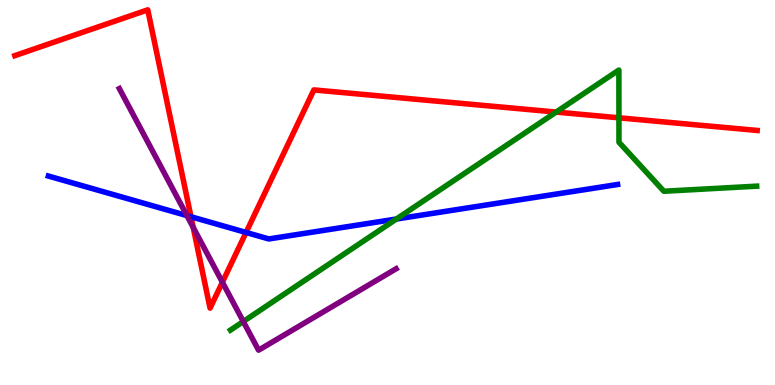[{'lines': ['blue', 'red'], 'intersections': [{'x': 2.46, 'y': 4.37}, {'x': 3.18, 'y': 3.96}]}, {'lines': ['green', 'red'], 'intersections': [{'x': 7.18, 'y': 7.09}, {'x': 7.99, 'y': 6.94}]}, {'lines': ['purple', 'red'], 'intersections': [{'x': 2.49, 'y': 4.09}, {'x': 2.87, 'y': 2.67}]}, {'lines': ['blue', 'green'], 'intersections': [{'x': 5.11, 'y': 4.31}]}, {'lines': ['blue', 'purple'], 'intersections': [{'x': 2.41, 'y': 4.4}]}, {'lines': ['green', 'purple'], 'intersections': [{'x': 3.14, 'y': 1.65}]}]